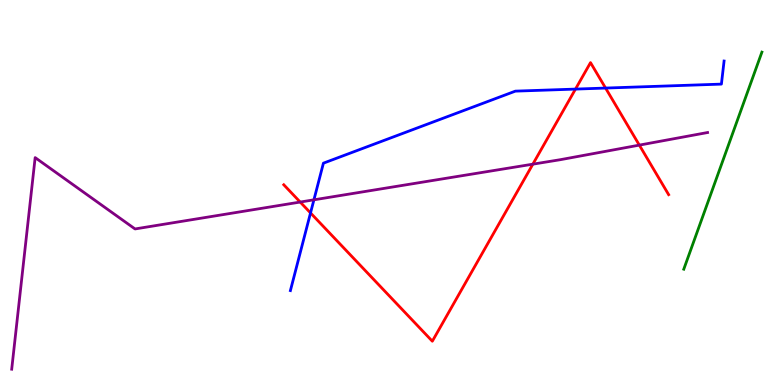[{'lines': ['blue', 'red'], 'intersections': [{'x': 4.01, 'y': 4.47}, {'x': 7.43, 'y': 7.69}, {'x': 7.81, 'y': 7.71}]}, {'lines': ['green', 'red'], 'intersections': []}, {'lines': ['purple', 'red'], 'intersections': [{'x': 3.87, 'y': 4.75}, {'x': 6.88, 'y': 5.74}, {'x': 8.25, 'y': 6.23}]}, {'lines': ['blue', 'green'], 'intersections': []}, {'lines': ['blue', 'purple'], 'intersections': [{'x': 4.05, 'y': 4.81}]}, {'lines': ['green', 'purple'], 'intersections': []}]